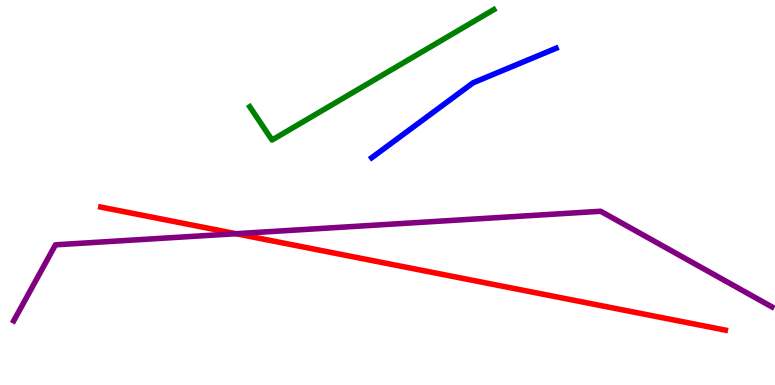[{'lines': ['blue', 'red'], 'intersections': []}, {'lines': ['green', 'red'], 'intersections': []}, {'lines': ['purple', 'red'], 'intersections': [{'x': 3.05, 'y': 3.93}]}, {'lines': ['blue', 'green'], 'intersections': []}, {'lines': ['blue', 'purple'], 'intersections': []}, {'lines': ['green', 'purple'], 'intersections': []}]